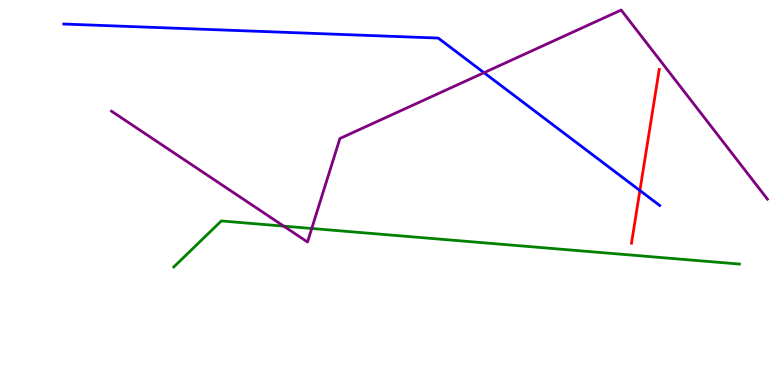[{'lines': ['blue', 'red'], 'intersections': [{'x': 8.26, 'y': 5.05}]}, {'lines': ['green', 'red'], 'intersections': []}, {'lines': ['purple', 'red'], 'intersections': []}, {'lines': ['blue', 'green'], 'intersections': []}, {'lines': ['blue', 'purple'], 'intersections': [{'x': 6.25, 'y': 8.11}]}, {'lines': ['green', 'purple'], 'intersections': [{'x': 3.66, 'y': 4.13}, {'x': 4.02, 'y': 4.07}]}]